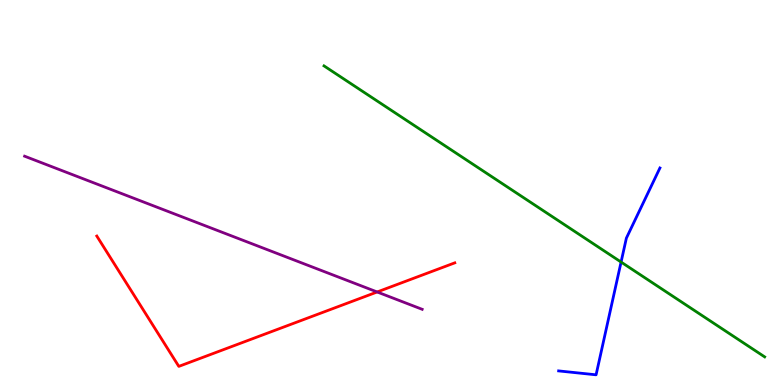[{'lines': ['blue', 'red'], 'intersections': []}, {'lines': ['green', 'red'], 'intersections': []}, {'lines': ['purple', 'red'], 'intersections': [{'x': 4.87, 'y': 2.42}]}, {'lines': ['blue', 'green'], 'intersections': [{'x': 8.01, 'y': 3.19}]}, {'lines': ['blue', 'purple'], 'intersections': []}, {'lines': ['green', 'purple'], 'intersections': []}]